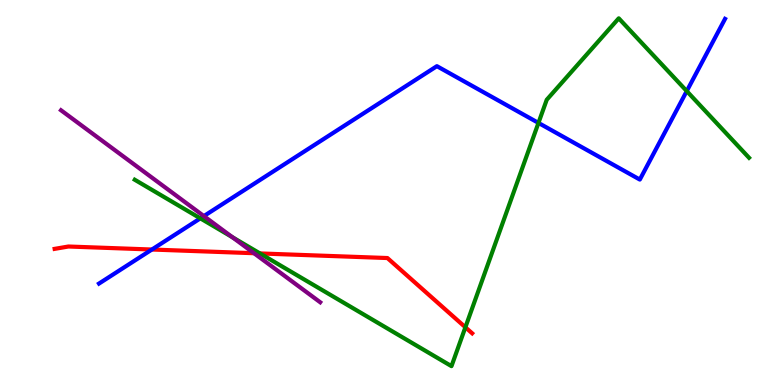[{'lines': ['blue', 'red'], 'intersections': [{'x': 1.96, 'y': 3.52}]}, {'lines': ['green', 'red'], 'intersections': [{'x': 3.35, 'y': 3.42}, {'x': 6.01, 'y': 1.5}]}, {'lines': ['purple', 'red'], 'intersections': [{'x': 3.28, 'y': 3.42}]}, {'lines': ['blue', 'green'], 'intersections': [{'x': 2.59, 'y': 4.33}, {'x': 6.95, 'y': 6.81}, {'x': 8.86, 'y': 7.63}]}, {'lines': ['blue', 'purple'], 'intersections': [{'x': 2.63, 'y': 4.39}]}, {'lines': ['green', 'purple'], 'intersections': [{'x': 3.0, 'y': 3.84}]}]